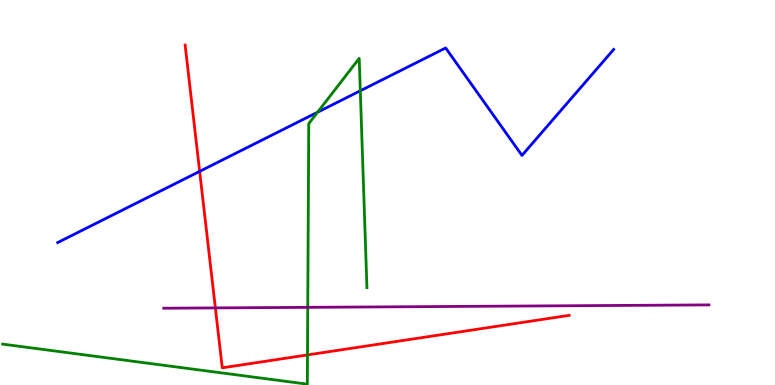[{'lines': ['blue', 'red'], 'intersections': [{'x': 2.58, 'y': 5.55}]}, {'lines': ['green', 'red'], 'intersections': [{'x': 3.97, 'y': 0.781}]}, {'lines': ['purple', 'red'], 'intersections': [{'x': 2.78, 'y': 2.0}]}, {'lines': ['blue', 'green'], 'intersections': [{'x': 4.1, 'y': 7.08}, {'x': 4.65, 'y': 7.64}]}, {'lines': ['blue', 'purple'], 'intersections': []}, {'lines': ['green', 'purple'], 'intersections': [{'x': 3.97, 'y': 2.02}]}]